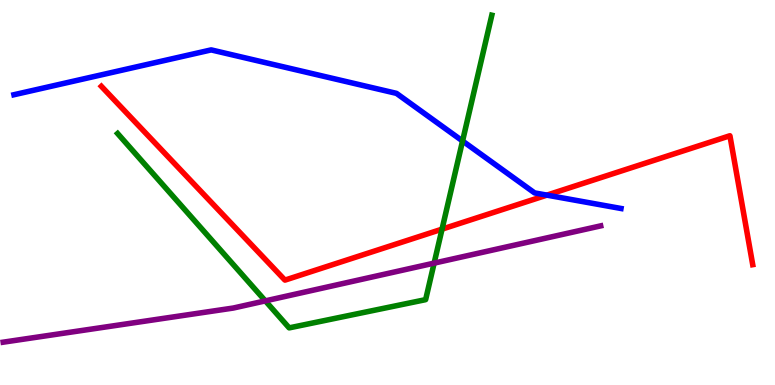[{'lines': ['blue', 'red'], 'intersections': [{'x': 7.06, 'y': 4.93}]}, {'lines': ['green', 'red'], 'intersections': [{'x': 5.7, 'y': 4.05}]}, {'lines': ['purple', 'red'], 'intersections': []}, {'lines': ['blue', 'green'], 'intersections': [{'x': 5.97, 'y': 6.34}]}, {'lines': ['blue', 'purple'], 'intersections': []}, {'lines': ['green', 'purple'], 'intersections': [{'x': 3.42, 'y': 2.19}, {'x': 5.6, 'y': 3.17}]}]